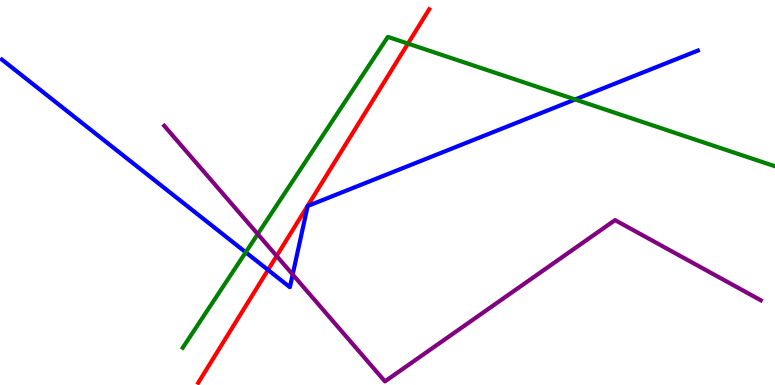[{'lines': ['blue', 'red'], 'intersections': [{'x': 3.46, 'y': 2.99}]}, {'lines': ['green', 'red'], 'intersections': [{'x': 5.26, 'y': 8.87}]}, {'lines': ['purple', 'red'], 'intersections': [{'x': 3.57, 'y': 3.35}]}, {'lines': ['blue', 'green'], 'intersections': [{'x': 3.17, 'y': 3.45}, {'x': 7.42, 'y': 7.42}]}, {'lines': ['blue', 'purple'], 'intersections': [{'x': 3.78, 'y': 2.87}]}, {'lines': ['green', 'purple'], 'intersections': [{'x': 3.33, 'y': 3.92}]}]